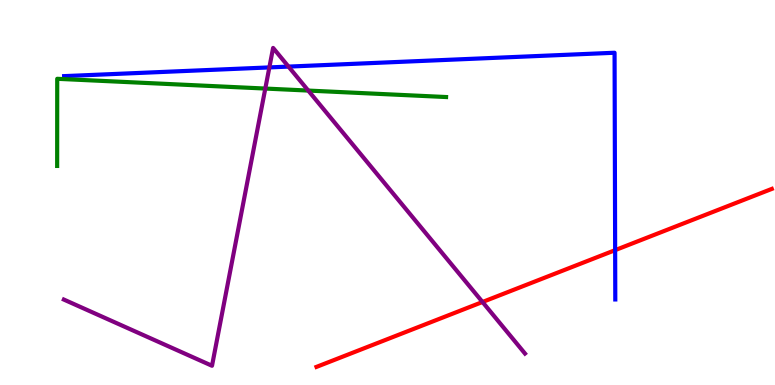[{'lines': ['blue', 'red'], 'intersections': [{'x': 7.94, 'y': 3.5}]}, {'lines': ['green', 'red'], 'intersections': []}, {'lines': ['purple', 'red'], 'intersections': [{'x': 6.23, 'y': 2.16}]}, {'lines': ['blue', 'green'], 'intersections': []}, {'lines': ['blue', 'purple'], 'intersections': [{'x': 3.48, 'y': 8.25}, {'x': 3.72, 'y': 8.27}]}, {'lines': ['green', 'purple'], 'intersections': [{'x': 3.42, 'y': 7.7}, {'x': 3.98, 'y': 7.65}]}]